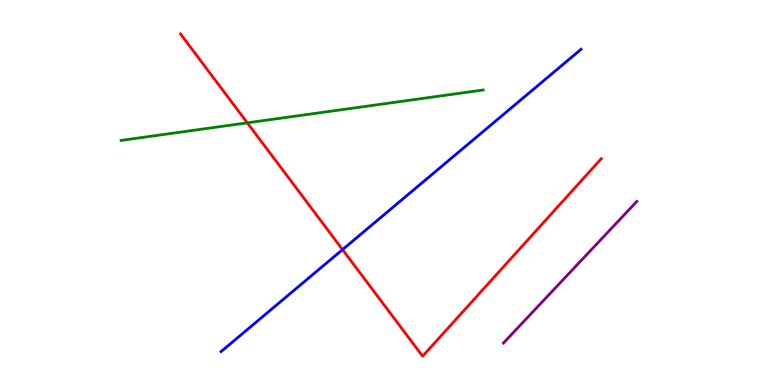[{'lines': ['blue', 'red'], 'intersections': [{'x': 4.42, 'y': 3.52}]}, {'lines': ['green', 'red'], 'intersections': [{'x': 3.19, 'y': 6.81}]}, {'lines': ['purple', 'red'], 'intersections': []}, {'lines': ['blue', 'green'], 'intersections': []}, {'lines': ['blue', 'purple'], 'intersections': []}, {'lines': ['green', 'purple'], 'intersections': []}]